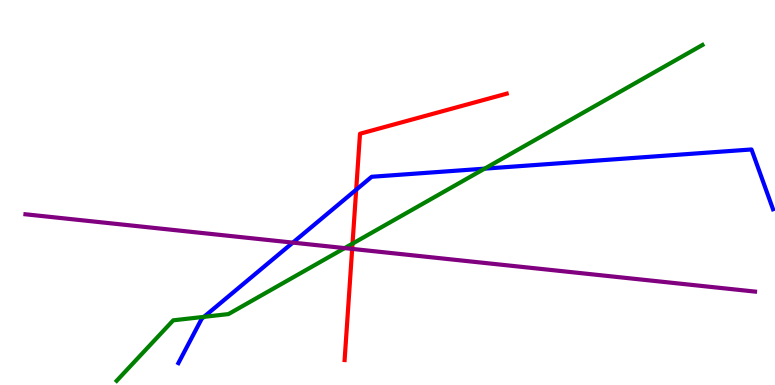[{'lines': ['blue', 'red'], 'intersections': [{'x': 4.6, 'y': 5.07}]}, {'lines': ['green', 'red'], 'intersections': [{'x': 4.55, 'y': 3.67}]}, {'lines': ['purple', 'red'], 'intersections': [{'x': 4.54, 'y': 3.53}]}, {'lines': ['blue', 'green'], 'intersections': [{'x': 2.63, 'y': 1.77}, {'x': 6.25, 'y': 5.62}]}, {'lines': ['blue', 'purple'], 'intersections': [{'x': 3.78, 'y': 3.7}]}, {'lines': ['green', 'purple'], 'intersections': [{'x': 4.45, 'y': 3.56}]}]